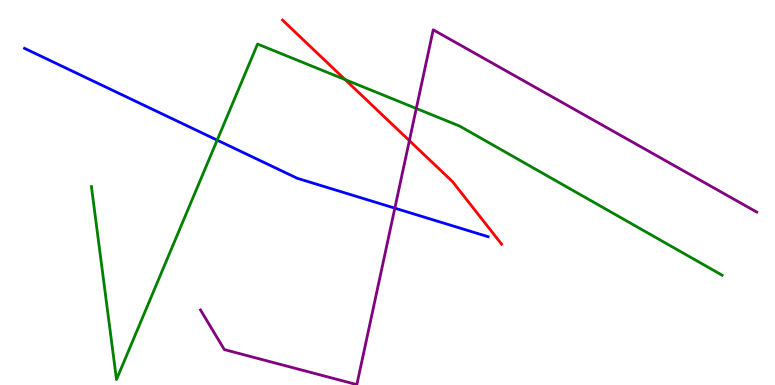[{'lines': ['blue', 'red'], 'intersections': []}, {'lines': ['green', 'red'], 'intersections': [{'x': 4.45, 'y': 7.93}]}, {'lines': ['purple', 'red'], 'intersections': [{'x': 5.28, 'y': 6.35}]}, {'lines': ['blue', 'green'], 'intersections': [{'x': 2.8, 'y': 6.36}]}, {'lines': ['blue', 'purple'], 'intersections': [{'x': 5.09, 'y': 4.59}]}, {'lines': ['green', 'purple'], 'intersections': [{'x': 5.37, 'y': 7.18}]}]